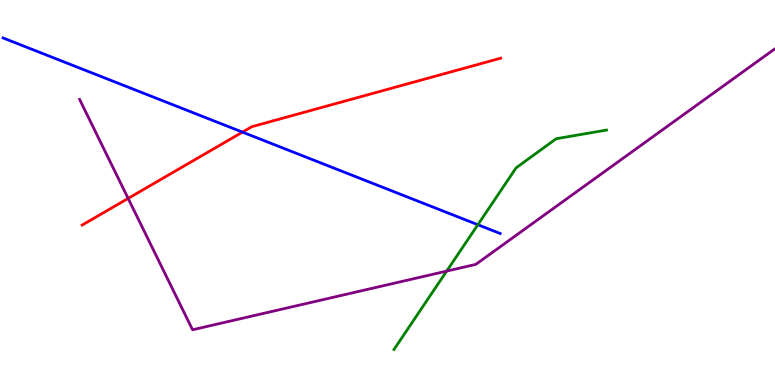[{'lines': ['blue', 'red'], 'intersections': [{'x': 3.13, 'y': 6.57}]}, {'lines': ['green', 'red'], 'intersections': []}, {'lines': ['purple', 'red'], 'intersections': [{'x': 1.65, 'y': 4.85}]}, {'lines': ['blue', 'green'], 'intersections': [{'x': 6.17, 'y': 4.16}]}, {'lines': ['blue', 'purple'], 'intersections': []}, {'lines': ['green', 'purple'], 'intersections': [{'x': 5.76, 'y': 2.96}]}]